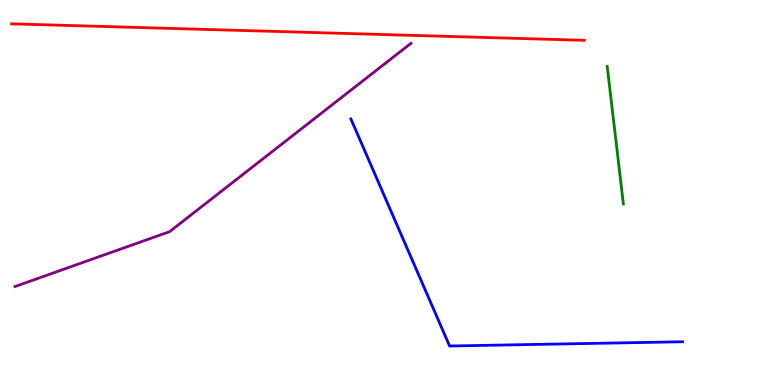[{'lines': ['blue', 'red'], 'intersections': []}, {'lines': ['green', 'red'], 'intersections': []}, {'lines': ['purple', 'red'], 'intersections': []}, {'lines': ['blue', 'green'], 'intersections': []}, {'lines': ['blue', 'purple'], 'intersections': []}, {'lines': ['green', 'purple'], 'intersections': []}]